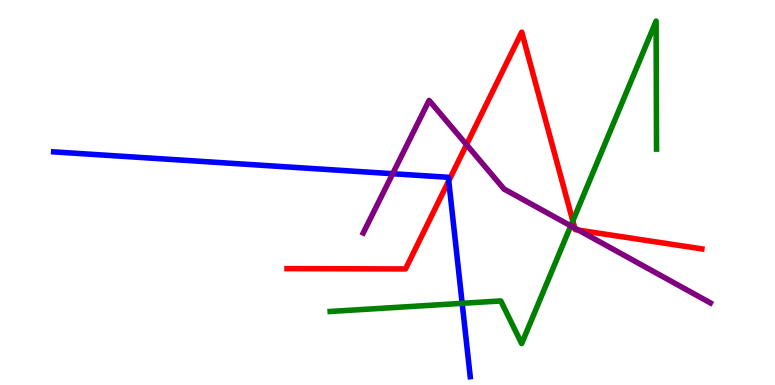[{'lines': ['blue', 'red'], 'intersections': [{'x': 5.79, 'y': 5.3}]}, {'lines': ['green', 'red'], 'intersections': [{'x': 7.39, 'y': 4.26}]}, {'lines': ['purple', 'red'], 'intersections': [{'x': 6.02, 'y': 6.24}, {'x': 7.42, 'y': 4.08}, {'x': 7.46, 'y': 4.02}]}, {'lines': ['blue', 'green'], 'intersections': [{'x': 5.96, 'y': 2.12}]}, {'lines': ['blue', 'purple'], 'intersections': [{'x': 5.07, 'y': 5.49}]}, {'lines': ['green', 'purple'], 'intersections': [{'x': 7.36, 'y': 4.13}]}]